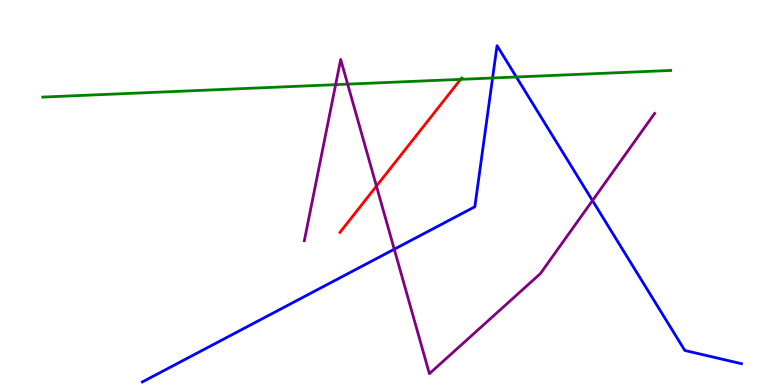[{'lines': ['blue', 'red'], 'intersections': []}, {'lines': ['green', 'red'], 'intersections': [{'x': 5.94, 'y': 7.94}]}, {'lines': ['purple', 'red'], 'intersections': [{'x': 4.86, 'y': 5.17}]}, {'lines': ['blue', 'green'], 'intersections': [{'x': 6.36, 'y': 7.97}, {'x': 6.66, 'y': 8.0}]}, {'lines': ['blue', 'purple'], 'intersections': [{'x': 5.09, 'y': 3.53}, {'x': 7.64, 'y': 4.79}]}, {'lines': ['green', 'purple'], 'intersections': [{'x': 4.33, 'y': 7.8}, {'x': 4.49, 'y': 7.81}]}]